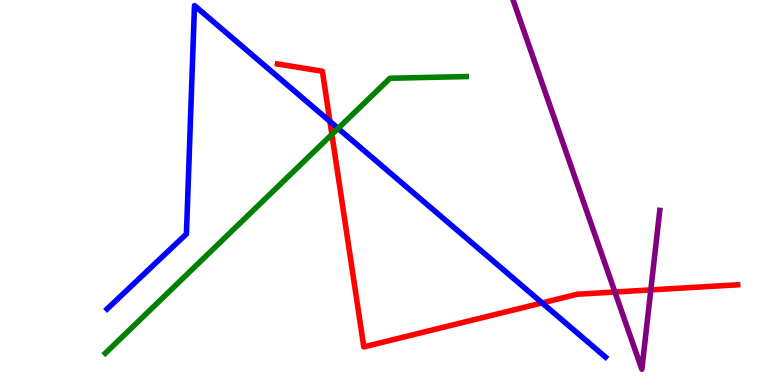[{'lines': ['blue', 'red'], 'intersections': [{'x': 4.26, 'y': 6.85}, {'x': 7.0, 'y': 2.13}]}, {'lines': ['green', 'red'], 'intersections': [{'x': 4.28, 'y': 6.51}]}, {'lines': ['purple', 'red'], 'intersections': [{'x': 7.93, 'y': 2.42}, {'x': 8.4, 'y': 2.47}]}, {'lines': ['blue', 'green'], 'intersections': [{'x': 4.36, 'y': 6.66}]}, {'lines': ['blue', 'purple'], 'intersections': []}, {'lines': ['green', 'purple'], 'intersections': []}]